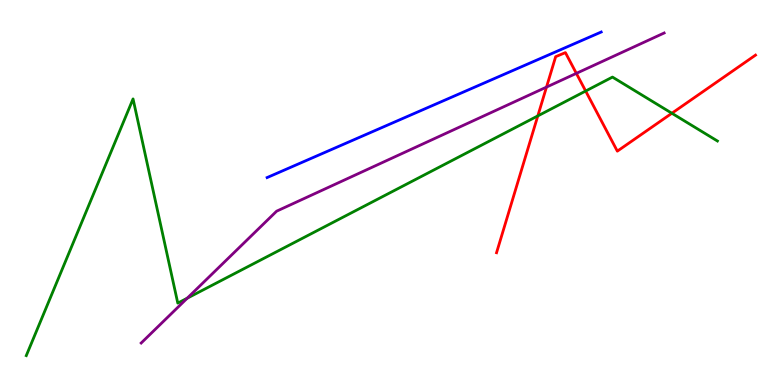[{'lines': ['blue', 'red'], 'intersections': []}, {'lines': ['green', 'red'], 'intersections': [{'x': 6.94, 'y': 6.99}, {'x': 7.56, 'y': 7.64}, {'x': 8.67, 'y': 7.06}]}, {'lines': ['purple', 'red'], 'intersections': [{'x': 7.05, 'y': 7.74}, {'x': 7.44, 'y': 8.09}]}, {'lines': ['blue', 'green'], 'intersections': []}, {'lines': ['blue', 'purple'], 'intersections': []}, {'lines': ['green', 'purple'], 'intersections': [{'x': 2.42, 'y': 2.25}]}]